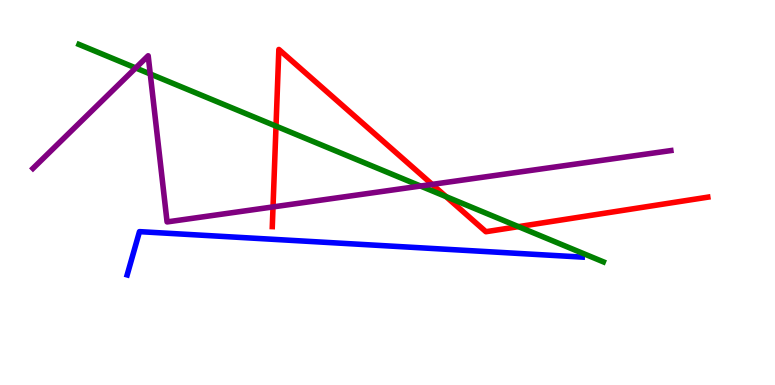[{'lines': ['blue', 'red'], 'intersections': []}, {'lines': ['green', 'red'], 'intersections': [{'x': 3.56, 'y': 6.72}, {'x': 5.76, 'y': 4.89}, {'x': 6.69, 'y': 4.11}]}, {'lines': ['purple', 'red'], 'intersections': [{'x': 3.52, 'y': 4.63}, {'x': 5.58, 'y': 5.21}]}, {'lines': ['blue', 'green'], 'intersections': []}, {'lines': ['blue', 'purple'], 'intersections': []}, {'lines': ['green', 'purple'], 'intersections': [{'x': 1.75, 'y': 8.24}, {'x': 1.94, 'y': 8.08}, {'x': 5.43, 'y': 5.17}]}]